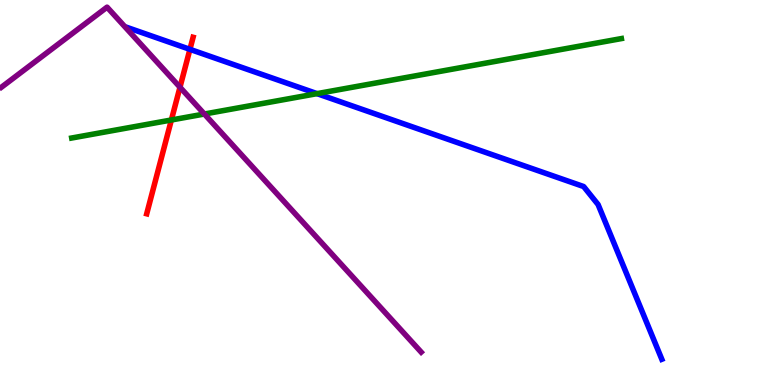[{'lines': ['blue', 'red'], 'intersections': [{'x': 2.45, 'y': 8.72}]}, {'lines': ['green', 'red'], 'intersections': [{'x': 2.21, 'y': 6.88}]}, {'lines': ['purple', 'red'], 'intersections': [{'x': 2.32, 'y': 7.73}]}, {'lines': ['blue', 'green'], 'intersections': [{'x': 4.09, 'y': 7.57}]}, {'lines': ['blue', 'purple'], 'intersections': []}, {'lines': ['green', 'purple'], 'intersections': [{'x': 2.64, 'y': 7.04}]}]